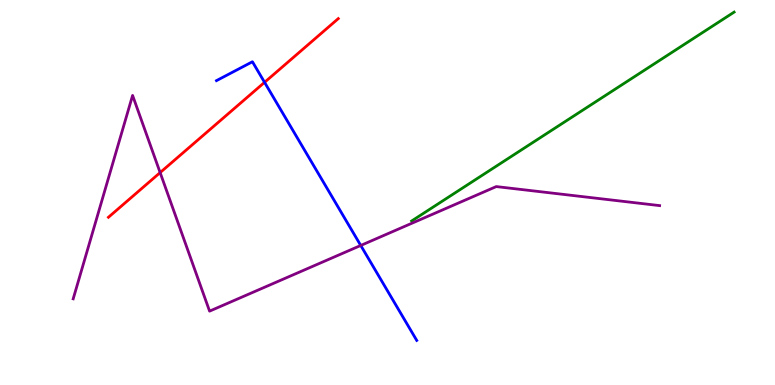[{'lines': ['blue', 'red'], 'intersections': [{'x': 3.41, 'y': 7.86}]}, {'lines': ['green', 'red'], 'intersections': []}, {'lines': ['purple', 'red'], 'intersections': [{'x': 2.07, 'y': 5.52}]}, {'lines': ['blue', 'green'], 'intersections': []}, {'lines': ['blue', 'purple'], 'intersections': [{'x': 4.65, 'y': 3.62}]}, {'lines': ['green', 'purple'], 'intersections': []}]